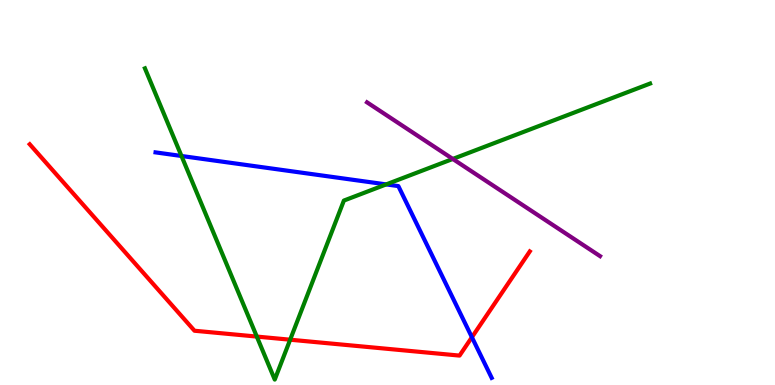[{'lines': ['blue', 'red'], 'intersections': [{'x': 6.09, 'y': 1.24}]}, {'lines': ['green', 'red'], 'intersections': [{'x': 3.31, 'y': 1.26}, {'x': 3.74, 'y': 1.18}]}, {'lines': ['purple', 'red'], 'intersections': []}, {'lines': ['blue', 'green'], 'intersections': [{'x': 2.34, 'y': 5.95}, {'x': 4.98, 'y': 5.21}]}, {'lines': ['blue', 'purple'], 'intersections': []}, {'lines': ['green', 'purple'], 'intersections': [{'x': 5.84, 'y': 5.87}]}]